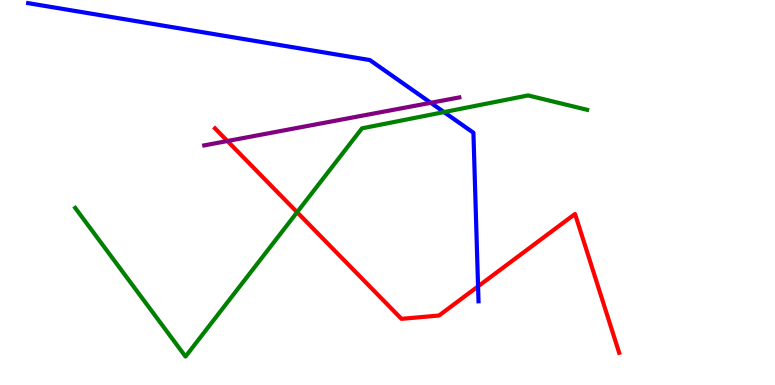[{'lines': ['blue', 'red'], 'intersections': [{'x': 6.17, 'y': 2.56}]}, {'lines': ['green', 'red'], 'intersections': [{'x': 3.83, 'y': 4.49}]}, {'lines': ['purple', 'red'], 'intersections': [{'x': 2.93, 'y': 6.34}]}, {'lines': ['blue', 'green'], 'intersections': [{'x': 5.73, 'y': 7.09}]}, {'lines': ['blue', 'purple'], 'intersections': [{'x': 5.56, 'y': 7.33}]}, {'lines': ['green', 'purple'], 'intersections': []}]